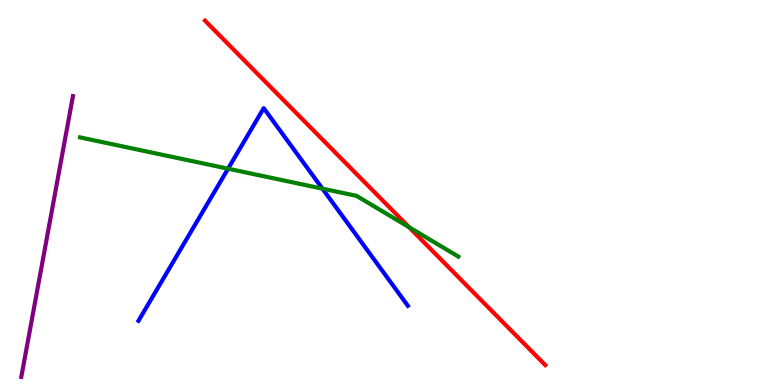[{'lines': ['blue', 'red'], 'intersections': []}, {'lines': ['green', 'red'], 'intersections': [{'x': 5.28, 'y': 4.1}]}, {'lines': ['purple', 'red'], 'intersections': []}, {'lines': ['blue', 'green'], 'intersections': [{'x': 2.94, 'y': 5.62}, {'x': 4.16, 'y': 5.1}]}, {'lines': ['blue', 'purple'], 'intersections': []}, {'lines': ['green', 'purple'], 'intersections': []}]